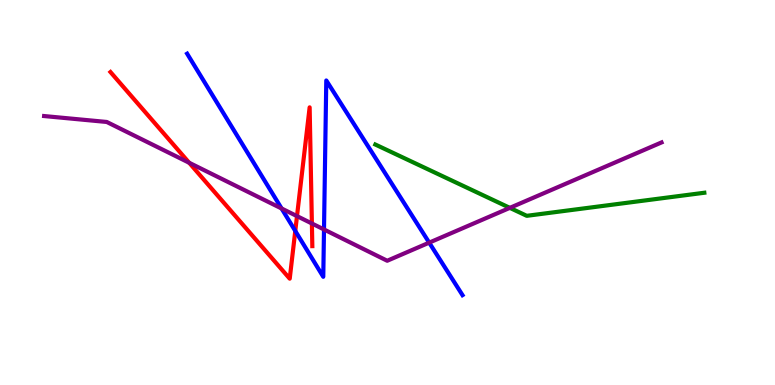[{'lines': ['blue', 'red'], 'intersections': [{'x': 3.81, 'y': 4.0}]}, {'lines': ['green', 'red'], 'intersections': []}, {'lines': ['purple', 'red'], 'intersections': [{'x': 2.44, 'y': 5.77}, {'x': 3.83, 'y': 4.39}, {'x': 4.02, 'y': 4.2}]}, {'lines': ['blue', 'green'], 'intersections': []}, {'lines': ['blue', 'purple'], 'intersections': [{'x': 3.63, 'y': 4.58}, {'x': 4.18, 'y': 4.04}, {'x': 5.54, 'y': 3.7}]}, {'lines': ['green', 'purple'], 'intersections': [{'x': 6.58, 'y': 4.6}]}]